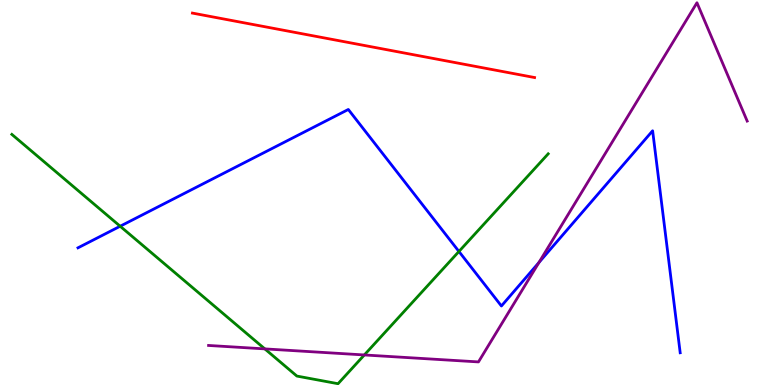[{'lines': ['blue', 'red'], 'intersections': []}, {'lines': ['green', 'red'], 'intersections': []}, {'lines': ['purple', 'red'], 'intersections': []}, {'lines': ['blue', 'green'], 'intersections': [{'x': 1.55, 'y': 4.12}, {'x': 5.92, 'y': 3.47}]}, {'lines': ['blue', 'purple'], 'intersections': [{'x': 6.95, 'y': 3.18}]}, {'lines': ['green', 'purple'], 'intersections': [{'x': 3.42, 'y': 0.938}, {'x': 4.7, 'y': 0.78}]}]